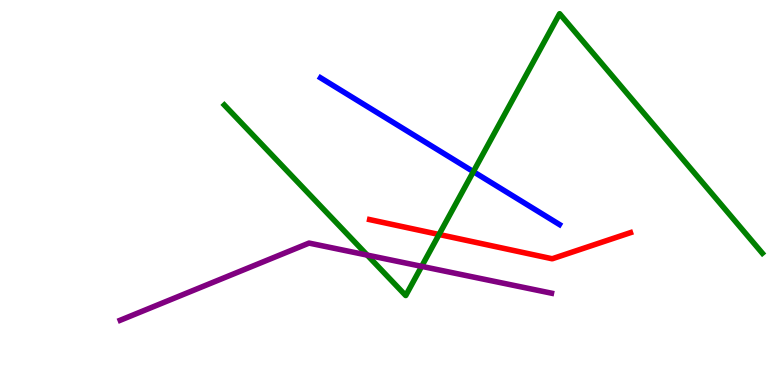[{'lines': ['blue', 'red'], 'intersections': []}, {'lines': ['green', 'red'], 'intersections': [{'x': 5.67, 'y': 3.91}]}, {'lines': ['purple', 'red'], 'intersections': []}, {'lines': ['blue', 'green'], 'intersections': [{'x': 6.11, 'y': 5.54}]}, {'lines': ['blue', 'purple'], 'intersections': []}, {'lines': ['green', 'purple'], 'intersections': [{'x': 4.74, 'y': 3.37}, {'x': 5.44, 'y': 3.08}]}]